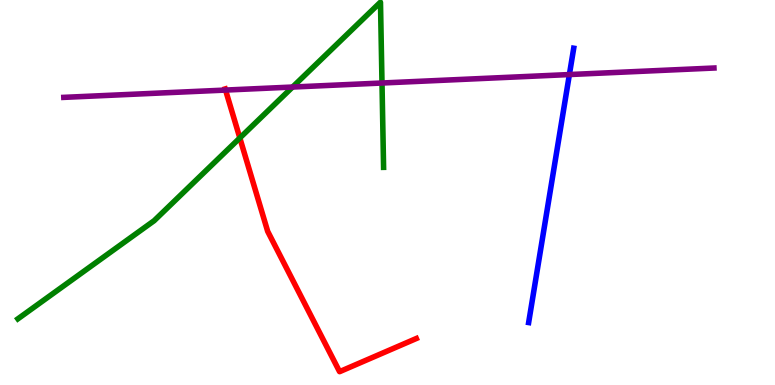[{'lines': ['blue', 'red'], 'intersections': []}, {'lines': ['green', 'red'], 'intersections': [{'x': 3.09, 'y': 6.42}]}, {'lines': ['purple', 'red'], 'intersections': [{'x': 2.91, 'y': 7.66}]}, {'lines': ['blue', 'green'], 'intersections': []}, {'lines': ['blue', 'purple'], 'intersections': [{'x': 7.35, 'y': 8.06}]}, {'lines': ['green', 'purple'], 'intersections': [{'x': 3.78, 'y': 7.74}, {'x': 4.93, 'y': 7.84}]}]